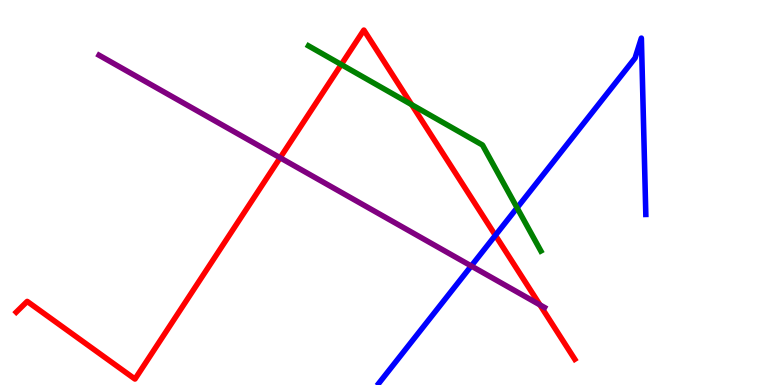[{'lines': ['blue', 'red'], 'intersections': [{'x': 6.39, 'y': 3.89}]}, {'lines': ['green', 'red'], 'intersections': [{'x': 4.4, 'y': 8.32}, {'x': 5.31, 'y': 7.28}]}, {'lines': ['purple', 'red'], 'intersections': [{'x': 3.61, 'y': 5.9}, {'x': 6.97, 'y': 2.08}]}, {'lines': ['blue', 'green'], 'intersections': [{'x': 6.67, 'y': 4.6}]}, {'lines': ['blue', 'purple'], 'intersections': [{'x': 6.08, 'y': 3.09}]}, {'lines': ['green', 'purple'], 'intersections': []}]